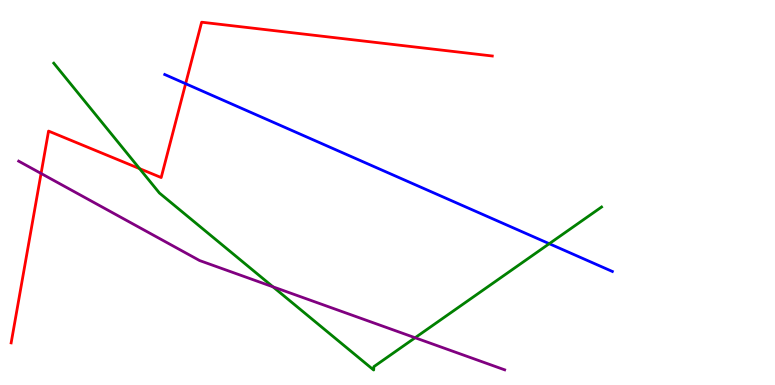[{'lines': ['blue', 'red'], 'intersections': [{'x': 2.4, 'y': 7.83}]}, {'lines': ['green', 'red'], 'intersections': [{'x': 1.8, 'y': 5.62}]}, {'lines': ['purple', 'red'], 'intersections': [{'x': 0.53, 'y': 5.49}]}, {'lines': ['blue', 'green'], 'intersections': [{'x': 7.09, 'y': 3.67}]}, {'lines': ['blue', 'purple'], 'intersections': []}, {'lines': ['green', 'purple'], 'intersections': [{'x': 3.52, 'y': 2.55}, {'x': 5.36, 'y': 1.23}]}]